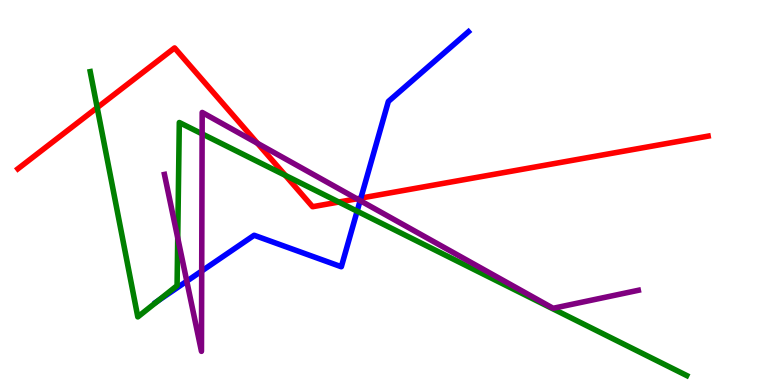[{'lines': ['blue', 'red'], 'intersections': [{'x': 4.66, 'y': 4.85}]}, {'lines': ['green', 'red'], 'intersections': [{'x': 1.25, 'y': 7.2}, {'x': 3.68, 'y': 5.44}, {'x': 4.37, 'y': 4.75}]}, {'lines': ['purple', 'red'], 'intersections': [{'x': 3.32, 'y': 6.28}, {'x': 4.61, 'y': 4.84}]}, {'lines': ['blue', 'green'], 'intersections': [{'x': 2.04, 'y': 2.19}, {'x': 4.61, 'y': 4.51}]}, {'lines': ['blue', 'purple'], 'intersections': [{'x': 2.41, 'y': 2.7}, {'x': 2.6, 'y': 2.96}, {'x': 4.65, 'y': 4.79}]}, {'lines': ['green', 'purple'], 'intersections': [{'x': 2.29, 'y': 3.82}, {'x': 2.61, 'y': 6.52}]}]